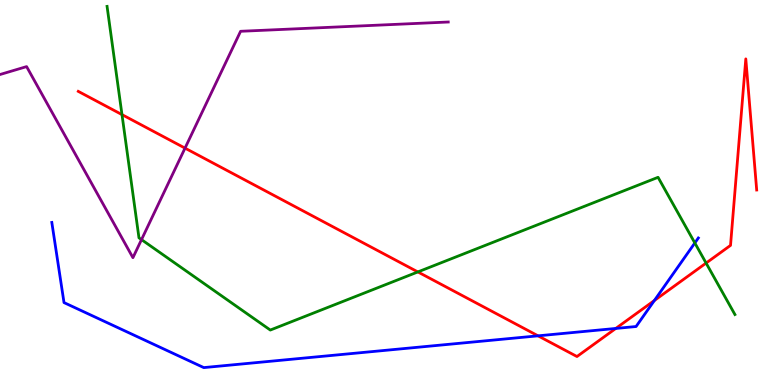[{'lines': ['blue', 'red'], 'intersections': [{'x': 6.94, 'y': 1.28}, {'x': 7.95, 'y': 1.47}, {'x': 8.44, 'y': 2.19}]}, {'lines': ['green', 'red'], 'intersections': [{'x': 1.57, 'y': 7.02}, {'x': 5.39, 'y': 2.94}, {'x': 9.11, 'y': 3.17}]}, {'lines': ['purple', 'red'], 'intersections': [{'x': 2.39, 'y': 6.15}]}, {'lines': ['blue', 'green'], 'intersections': [{'x': 8.97, 'y': 3.69}]}, {'lines': ['blue', 'purple'], 'intersections': []}, {'lines': ['green', 'purple'], 'intersections': [{'x': 1.83, 'y': 3.78}]}]